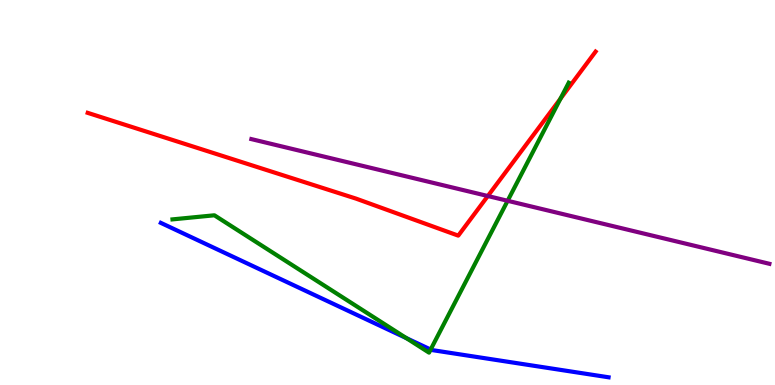[{'lines': ['blue', 'red'], 'intersections': []}, {'lines': ['green', 'red'], 'intersections': [{'x': 7.23, 'y': 7.44}]}, {'lines': ['purple', 'red'], 'intersections': [{'x': 6.29, 'y': 4.91}]}, {'lines': ['blue', 'green'], 'intersections': [{'x': 5.24, 'y': 1.22}, {'x': 5.56, 'y': 0.921}]}, {'lines': ['blue', 'purple'], 'intersections': []}, {'lines': ['green', 'purple'], 'intersections': [{'x': 6.55, 'y': 4.78}]}]